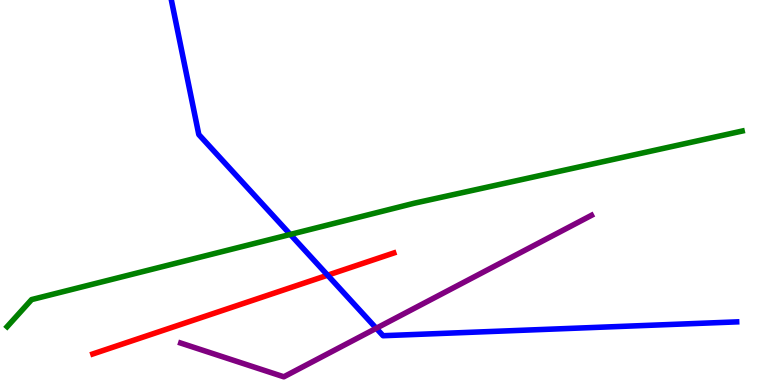[{'lines': ['blue', 'red'], 'intersections': [{'x': 4.23, 'y': 2.85}]}, {'lines': ['green', 'red'], 'intersections': []}, {'lines': ['purple', 'red'], 'intersections': []}, {'lines': ['blue', 'green'], 'intersections': [{'x': 3.75, 'y': 3.91}]}, {'lines': ['blue', 'purple'], 'intersections': [{'x': 4.85, 'y': 1.47}]}, {'lines': ['green', 'purple'], 'intersections': []}]